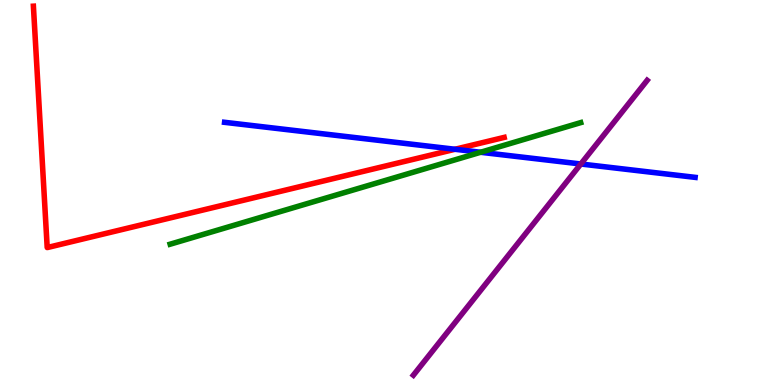[{'lines': ['blue', 'red'], 'intersections': [{'x': 5.87, 'y': 6.12}]}, {'lines': ['green', 'red'], 'intersections': []}, {'lines': ['purple', 'red'], 'intersections': []}, {'lines': ['blue', 'green'], 'intersections': [{'x': 6.2, 'y': 6.05}]}, {'lines': ['blue', 'purple'], 'intersections': [{'x': 7.49, 'y': 5.74}]}, {'lines': ['green', 'purple'], 'intersections': []}]